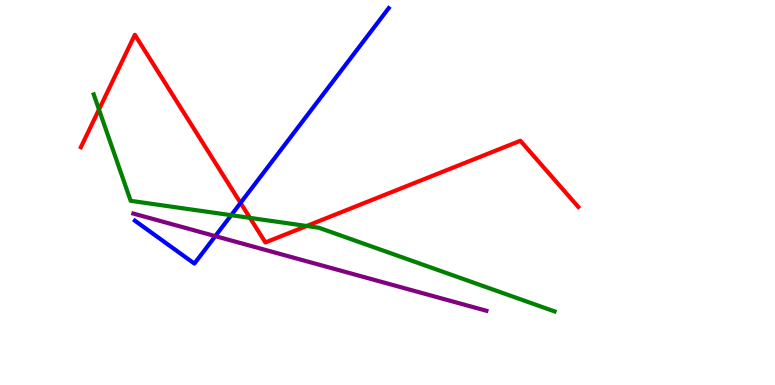[{'lines': ['blue', 'red'], 'intersections': [{'x': 3.1, 'y': 4.73}]}, {'lines': ['green', 'red'], 'intersections': [{'x': 1.28, 'y': 7.15}, {'x': 3.23, 'y': 4.34}, {'x': 3.96, 'y': 4.13}]}, {'lines': ['purple', 'red'], 'intersections': []}, {'lines': ['blue', 'green'], 'intersections': [{'x': 2.98, 'y': 4.41}]}, {'lines': ['blue', 'purple'], 'intersections': [{'x': 2.78, 'y': 3.87}]}, {'lines': ['green', 'purple'], 'intersections': []}]